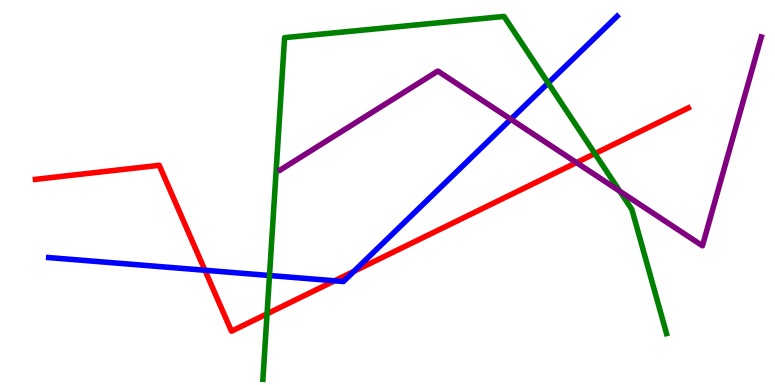[{'lines': ['blue', 'red'], 'intersections': [{'x': 2.64, 'y': 2.98}, {'x': 4.32, 'y': 2.71}, {'x': 4.57, 'y': 2.95}]}, {'lines': ['green', 'red'], 'intersections': [{'x': 3.45, 'y': 1.85}, {'x': 7.68, 'y': 6.01}]}, {'lines': ['purple', 'red'], 'intersections': [{'x': 7.44, 'y': 5.78}]}, {'lines': ['blue', 'green'], 'intersections': [{'x': 3.48, 'y': 2.84}, {'x': 7.07, 'y': 7.84}]}, {'lines': ['blue', 'purple'], 'intersections': [{'x': 6.59, 'y': 6.9}]}, {'lines': ['green', 'purple'], 'intersections': [{'x': 8.0, 'y': 5.03}]}]